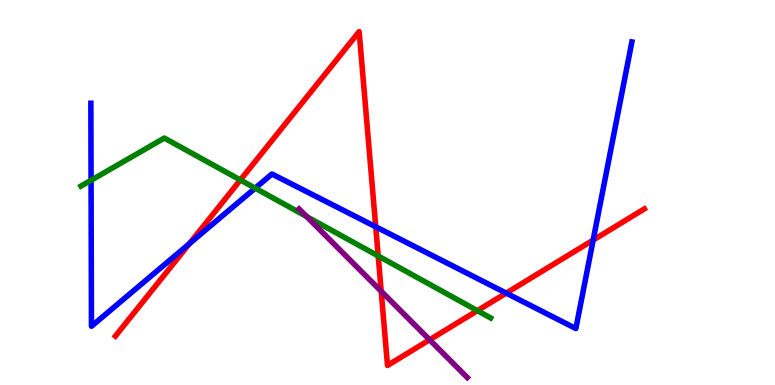[{'lines': ['blue', 'red'], 'intersections': [{'x': 2.44, 'y': 3.67}, {'x': 4.85, 'y': 4.11}, {'x': 6.53, 'y': 2.39}, {'x': 7.65, 'y': 3.76}]}, {'lines': ['green', 'red'], 'intersections': [{'x': 3.1, 'y': 5.33}, {'x': 4.88, 'y': 3.35}, {'x': 6.16, 'y': 1.93}]}, {'lines': ['purple', 'red'], 'intersections': [{'x': 4.92, 'y': 2.43}, {'x': 5.54, 'y': 1.17}]}, {'lines': ['blue', 'green'], 'intersections': [{'x': 1.18, 'y': 5.32}, {'x': 3.29, 'y': 5.11}]}, {'lines': ['blue', 'purple'], 'intersections': []}, {'lines': ['green', 'purple'], 'intersections': [{'x': 3.96, 'y': 4.38}]}]